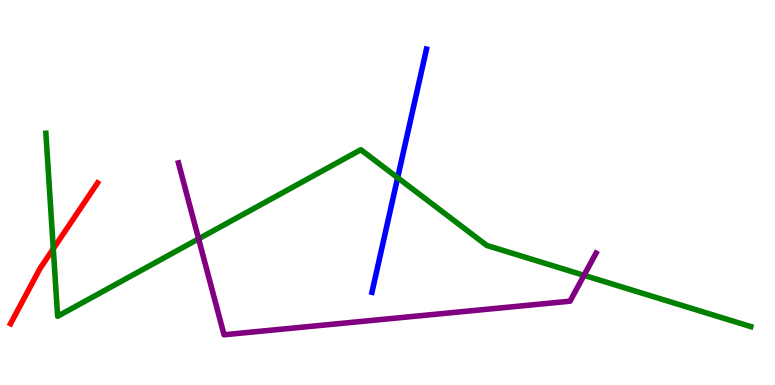[{'lines': ['blue', 'red'], 'intersections': []}, {'lines': ['green', 'red'], 'intersections': [{'x': 0.688, 'y': 3.54}]}, {'lines': ['purple', 'red'], 'intersections': []}, {'lines': ['blue', 'green'], 'intersections': [{'x': 5.13, 'y': 5.38}]}, {'lines': ['blue', 'purple'], 'intersections': []}, {'lines': ['green', 'purple'], 'intersections': [{'x': 2.56, 'y': 3.8}, {'x': 7.54, 'y': 2.85}]}]